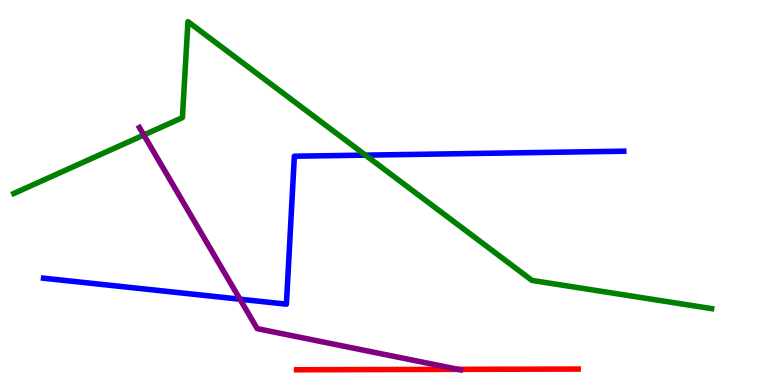[{'lines': ['blue', 'red'], 'intersections': []}, {'lines': ['green', 'red'], 'intersections': []}, {'lines': ['purple', 'red'], 'intersections': [{'x': 5.91, 'y': 0.406}]}, {'lines': ['blue', 'green'], 'intersections': [{'x': 4.72, 'y': 5.97}]}, {'lines': ['blue', 'purple'], 'intersections': [{'x': 3.1, 'y': 2.23}]}, {'lines': ['green', 'purple'], 'intersections': [{'x': 1.86, 'y': 6.49}]}]